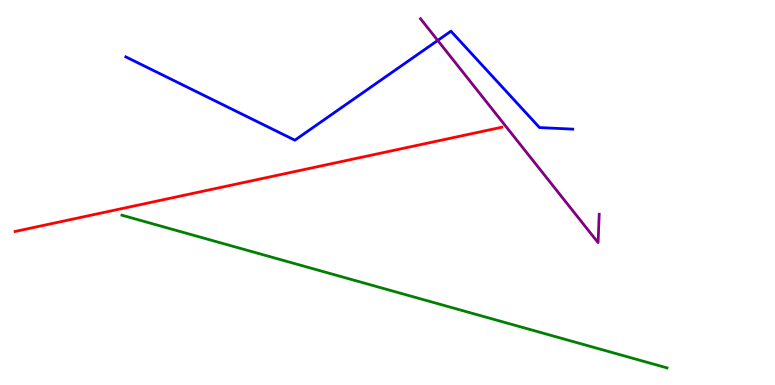[{'lines': ['blue', 'red'], 'intersections': []}, {'lines': ['green', 'red'], 'intersections': []}, {'lines': ['purple', 'red'], 'intersections': []}, {'lines': ['blue', 'green'], 'intersections': []}, {'lines': ['blue', 'purple'], 'intersections': [{'x': 5.65, 'y': 8.95}]}, {'lines': ['green', 'purple'], 'intersections': []}]